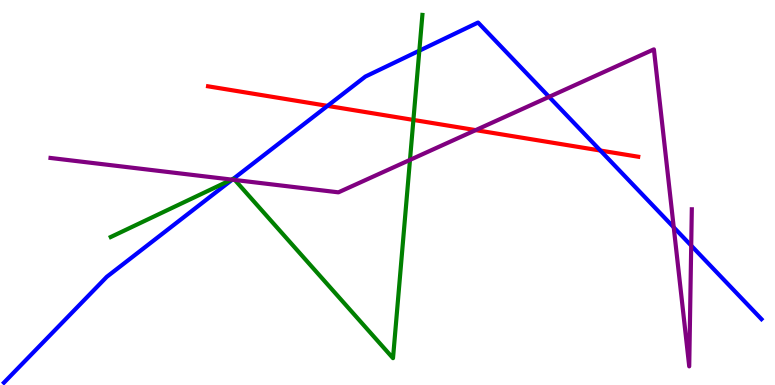[{'lines': ['blue', 'red'], 'intersections': [{'x': 4.23, 'y': 7.25}, {'x': 7.75, 'y': 6.09}]}, {'lines': ['green', 'red'], 'intersections': [{'x': 5.33, 'y': 6.88}]}, {'lines': ['purple', 'red'], 'intersections': [{'x': 6.14, 'y': 6.62}]}, {'lines': ['blue', 'green'], 'intersections': [{'x': 3.01, 'y': 5.36}, {'x': 5.41, 'y': 8.68}]}, {'lines': ['blue', 'purple'], 'intersections': [{'x': 3.0, 'y': 5.33}, {'x': 7.08, 'y': 7.48}, {'x': 8.69, 'y': 4.1}, {'x': 8.92, 'y': 3.62}]}, {'lines': ['green', 'purple'], 'intersections': [{'x': 2.99, 'y': 5.34}, {'x': 3.03, 'y': 5.33}, {'x': 5.29, 'y': 5.85}]}]